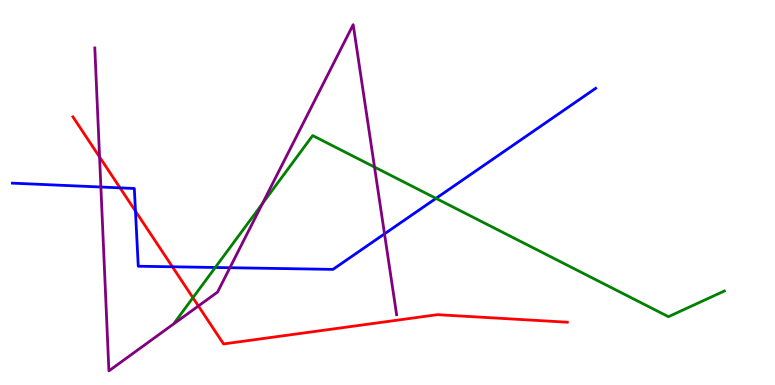[{'lines': ['blue', 'red'], 'intersections': [{'x': 1.55, 'y': 5.12}, {'x': 1.75, 'y': 4.52}, {'x': 2.22, 'y': 3.07}]}, {'lines': ['green', 'red'], 'intersections': [{'x': 2.49, 'y': 2.27}]}, {'lines': ['purple', 'red'], 'intersections': [{'x': 1.28, 'y': 5.92}, {'x': 2.56, 'y': 2.05}]}, {'lines': ['blue', 'green'], 'intersections': [{'x': 2.78, 'y': 3.05}, {'x': 5.63, 'y': 4.85}]}, {'lines': ['blue', 'purple'], 'intersections': [{'x': 1.3, 'y': 5.14}, {'x': 2.97, 'y': 3.05}, {'x': 4.96, 'y': 3.93}]}, {'lines': ['green', 'purple'], 'intersections': [{'x': 3.39, 'y': 4.71}, {'x': 4.83, 'y': 5.66}]}]